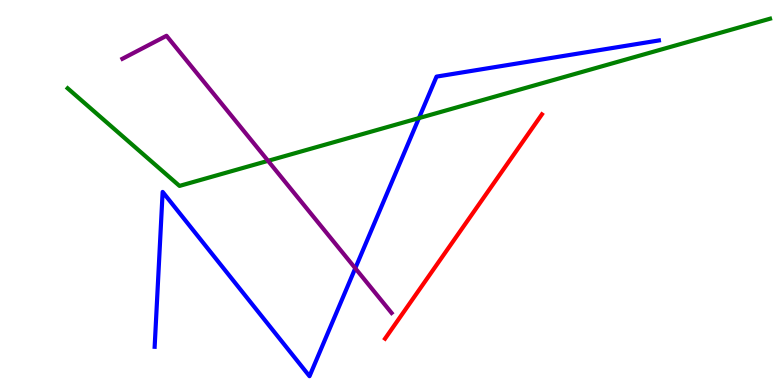[{'lines': ['blue', 'red'], 'intersections': []}, {'lines': ['green', 'red'], 'intersections': []}, {'lines': ['purple', 'red'], 'intersections': []}, {'lines': ['blue', 'green'], 'intersections': [{'x': 5.41, 'y': 6.93}]}, {'lines': ['blue', 'purple'], 'intersections': [{'x': 4.58, 'y': 3.03}]}, {'lines': ['green', 'purple'], 'intersections': [{'x': 3.46, 'y': 5.82}]}]